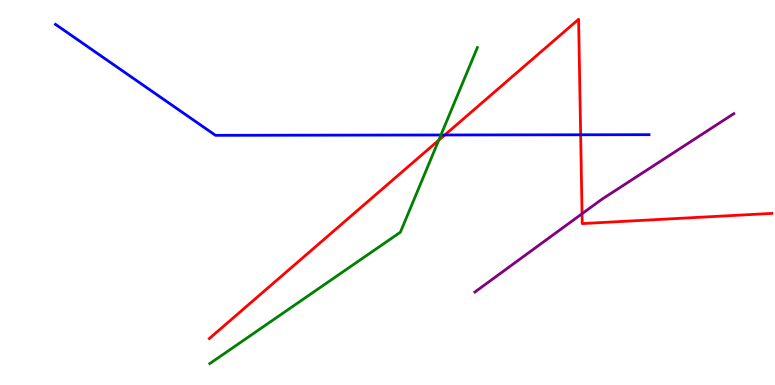[{'lines': ['blue', 'red'], 'intersections': [{'x': 5.74, 'y': 6.49}, {'x': 7.49, 'y': 6.5}]}, {'lines': ['green', 'red'], 'intersections': [{'x': 5.66, 'y': 6.36}]}, {'lines': ['purple', 'red'], 'intersections': [{'x': 7.51, 'y': 4.45}]}, {'lines': ['blue', 'green'], 'intersections': [{'x': 5.69, 'y': 6.49}]}, {'lines': ['blue', 'purple'], 'intersections': []}, {'lines': ['green', 'purple'], 'intersections': []}]